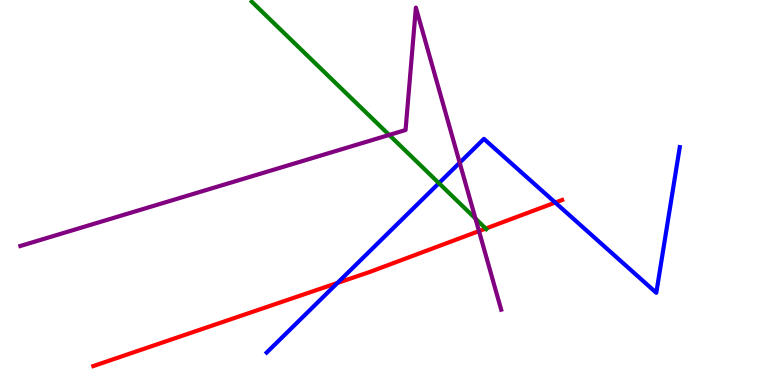[{'lines': ['blue', 'red'], 'intersections': [{'x': 4.35, 'y': 2.65}, {'x': 7.16, 'y': 4.74}]}, {'lines': ['green', 'red'], 'intersections': [{'x': 6.27, 'y': 4.06}]}, {'lines': ['purple', 'red'], 'intersections': [{'x': 6.18, 'y': 4.0}]}, {'lines': ['blue', 'green'], 'intersections': [{'x': 5.66, 'y': 5.24}]}, {'lines': ['blue', 'purple'], 'intersections': [{'x': 5.93, 'y': 5.77}]}, {'lines': ['green', 'purple'], 'intersections': [{'x': 5.02, 'y': 6.49}, {'x': 6.13, 'y': 4.32}]}]